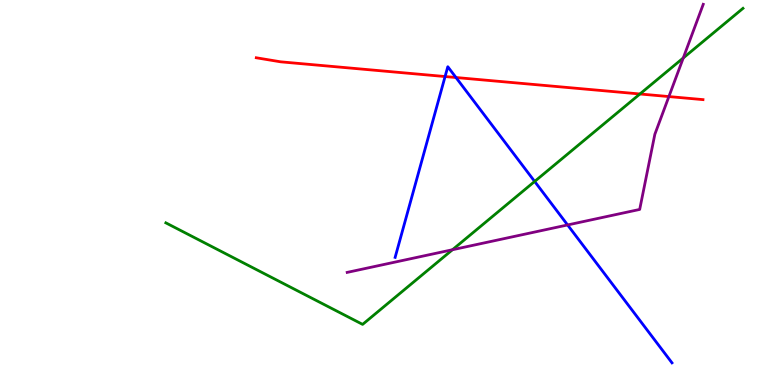[{'lines': ['blue', 'red'], 'intersections': [{'x': 5.74, 'y': 8.01}, {'x': 5.88, 'y': 7.99}]}, {'lines': ['green', 'red'], 'intersections': [{'x': 8.26, 'y': 7.56}]}, {'lines': ['purple', 'red'], 'intersections': [{'x': 8.63, 'y': 7.49}]}, {'lines': ['blue', 'green'], 'intersections': [{'x': 6.9, 'y': 5.29}]}, {'lines': ['blue', 'purple'], 'intersections': [{'x': 7.32, 'y': 4.16}]}, {'lines': ['green', 'purple'], 'intersections': [{'x': 5.84, 'y': 3.51}, {'x': 8.82, 'y': 8.49}]}]